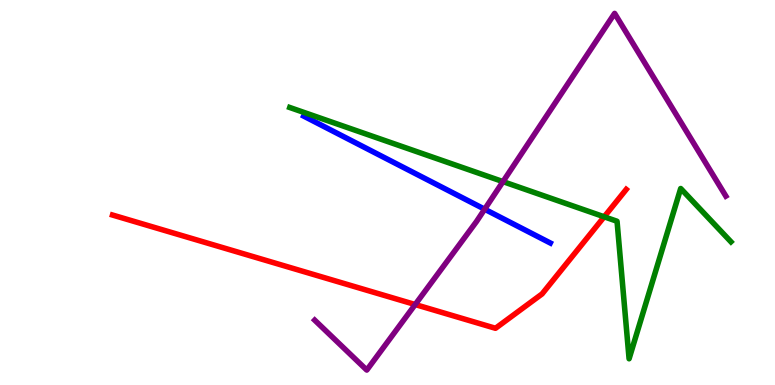[{'lines': ['blue', 'red'], 'intersections': []}, {'lines': ['green', 'red'], 'intersections': [{'x': 7.8, 'y': 4.37}]}, {'lines': ['purple', 'red'], 'intersections': [{'x': 5.36, 'y': 2.09}]}, {'lines': ['blue', 'green'], 'intersections': []}, {'lines': ['blue', 'purple'], 'intersections': [{'x': 6.25, 'y': 4.57}]}, {'lines': ['green', 'purple'], 'intersections': [{'x': 6.49, 'y': 5.28}]}]